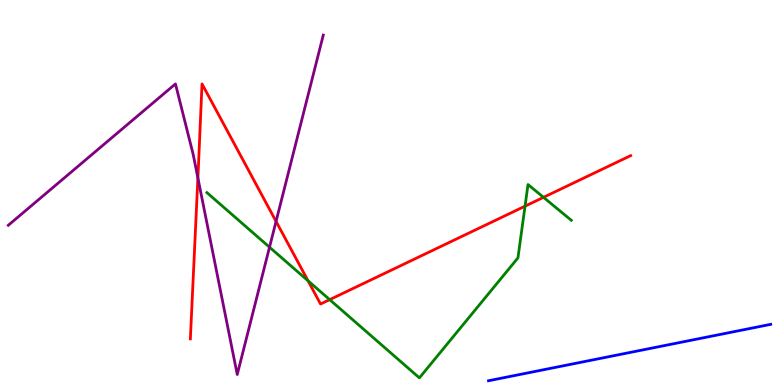[{'lines': ['blue', 'red'], 'intersections': []}, {'lines': ['green', 'red'], 'intersections': [{'x': 3.97, 'y': 2.71}, {'x': 4.25, 'y': 2.22}, {'x': 6.77, 'y': 4.64}, {'x': 7.01, 'y': 4.87}]}, {'lines': ['purple', 'red'], 'intersections': [{'x': 2.55, 'y': 5.38}, {'x': 3.56, 'y': 4.25}]}, {'lines': ['blue', 'green'], 'intersections': []}, {'lines': ['blue', 'purple'], 'intersections': []}, {'lines': ['green', 'purple'], 'intersections': [{'x': 3.48, 'y': 3.58}]}]